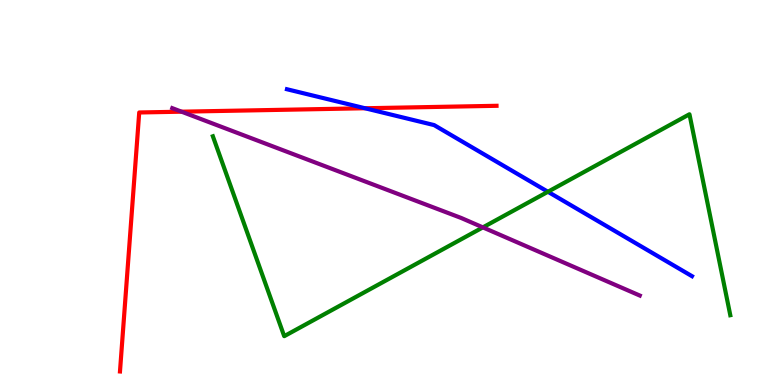[{'lines': ['blue', 'red'], 'intersections': [{'x': 4.71, 'y': 7.19}]}, {'lines': ['green', 'red'], 'intersections': []}, {'lines': ['purple', 'red'], 'intersections': [{'x': 2.34, 'y': 7.1}]}, {'lines': ['blue', 'green'], 'intersections': [{'x': 7.07, 'y': 5.02}]}, {'lines': ['blue', 'purple'], 'intersections': []}, {'lines': ['green', 'purple'], 'intersections': [{'x': 6.23, 'y': 4.09}]}]